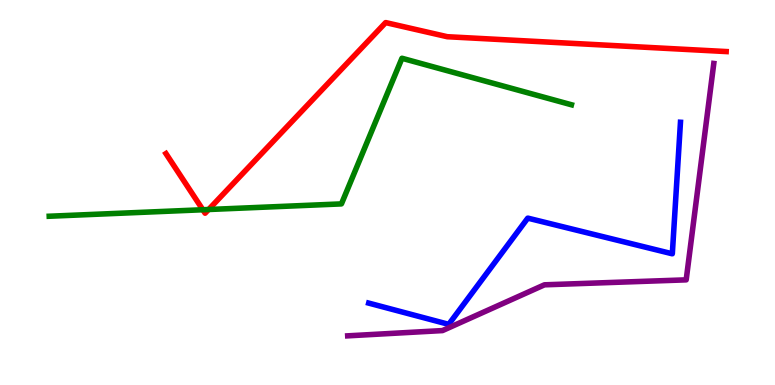[{'lines': ['blue', 'red'], 'intersections': []}, {'lines': ['green', 'red'], 'intersections': [{'x': 2.62, 'y': 4.55}, {'x': 2.69, 'y': 4.56}]}, {'lines': ['purple', 'red'], 'intersections': []}, {'lines': ['blue', 'green'], 'intersections': []}, {'lines': ['blue', 'purple'], 'intersections': []}, {'lines': ['green', 'purple'], 'intersections': []}]